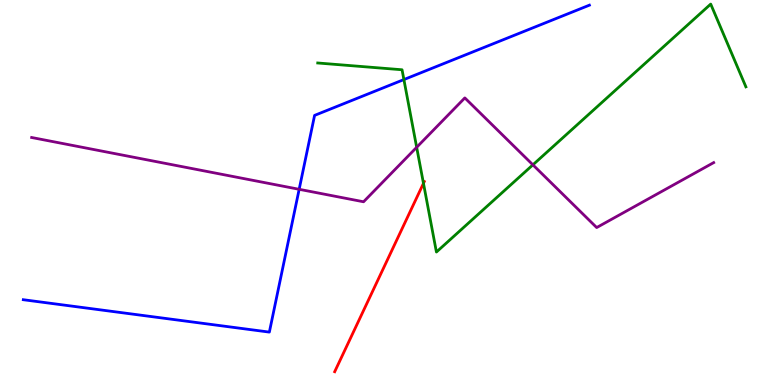[{'lines': ['blue', 'red'], 'intersections': []}, {'lines': ['green', 'red'], 'intersections': [{'x': 5.46, 'y': 5.24}]}, {'lines': ['purple', 'red'], 'intersections': []}, {'lines': ['blue', 'green'], 'intersections': [{'x': 5.21, 'y': 7.93}]}, {'lines': ['blue', 'purple'], 'intersections': [{'x': 3.86, 'y': 5.08}]}, {'lines': ['green', 'purple'], 'intersections': [{'x': 5.38, 'y': 6.17}, {'x': 6.88, 'y': 5.72}]}]